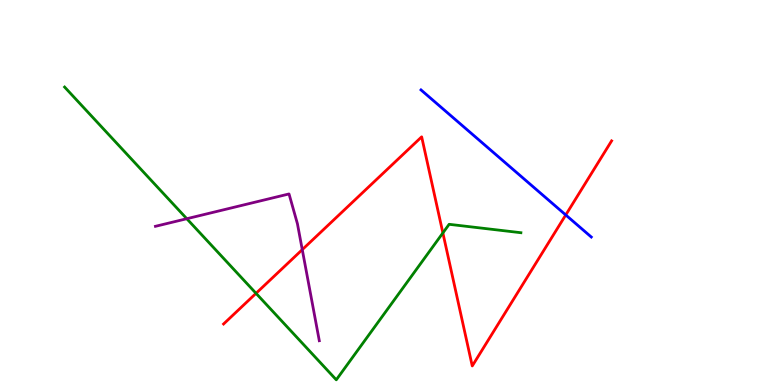[{'lines': ['blue', 'red'], 'intersections': [{'x': 7.3, 'y': 4.42}]}, {'lines': ['green', 'red'], 'intersections': [{'x': 3.3, 'y': 2.38}, {'x': 5.71, 'y': 3.95}]}, {'lines': ['purple', 'red'], 'intersections': [{'x': 3.9, 'y': 3.52}]}, {'lines': ['blue', 'green'], 'intersections': []}, {'lines': ['blue', 'purple'], 'intersections': []}, {'lines': ['green', 'purple'], 'intersections': [{'x': 2.41, 'y': 4.32}]}]